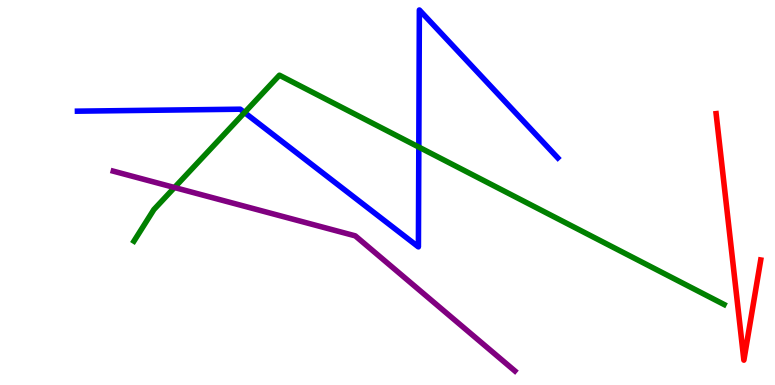[{'lines': ['blue', 'red'], 'intersections': []}, {'lines': ['green', 'red'], 'intersections': []}, {'lines': ['purple', 'red'], 'intersections': []}, {'lines': ['blue', 'green'], 'intersections': [{'x': 3.16, 'y': 7.08}, {'x': 5.4, 'y': 6.18}]}, {'lines': ['blue', 'purple'], 'intersections': []}, {'lines': ['green', 'purple'], 'intersections': [{'x': 2.25, 'y': 5.13}]}]